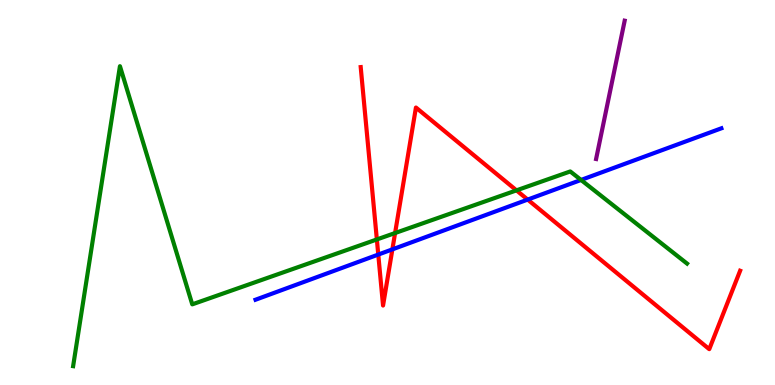[{'lines': ['blue', 'red'], 'intersections': [{'x': 4.88, 'y': 3.39}, {'x': 5.06, 'y': 3.52}, {'x': 6.81, 'y': 4.82}]}, {'lines': ['green', 'red'], 'intersections': [{'x': 4.86, 'y': 3.78}, {'x': 5.1, 'y': 3.95}, {'x': 6.66, 'y': 5.06}]}, {'lines': ['purple', 'red'], 'intersections': []}, {'lines': ['blue', 'green'], 'intersections': [{'x': 7.5, 'y': 5.33}]}, {'lines': ['blue', 'purple'], 'intersections': []}, {'lines': ['green', 'purple'], 'intersections': []}]